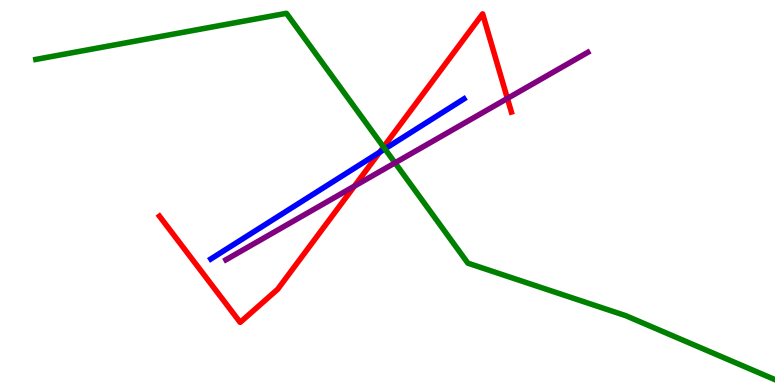[{'lines': ['blue', 'red'], 'intersections': [{'x': 4.9, 'y': 6.05}]}, {'lines': ['green', 'red'], 'intersections': [{'x': 4.95, 'y': 6.18}]}, {'lines': ['purple', 'red'], 'intersections': [{'x': 4.57, 'y': 5.17}, {'x': 6.55, 'y': 7.44}]}, {'lines': ['blue', 'green'], 'intersections': [{'x': 4.97, 'y': 6.13}]}, {'lines': ['blue', 'purple'], 'intersections': []}, {'lines': ['green', 'purple'], 'intersections': [{'x': 5.1, 'y': 5.77}]}]